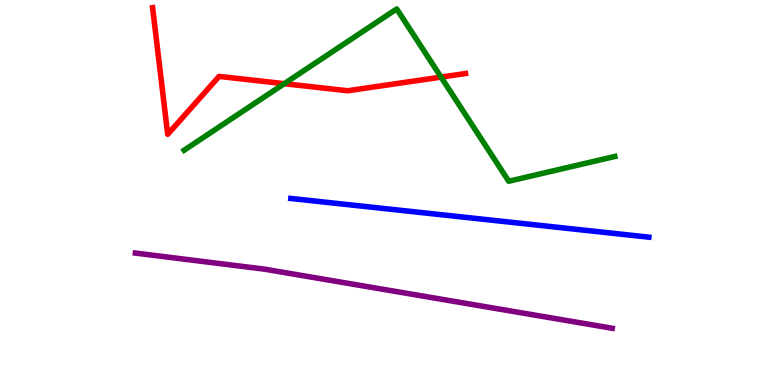[{'lines': ['blue', 'red'], 'intersections': []}, {'lines': ['green', 'red'], 'intersections': [{'x': 3.67, 'y': 7.83}, {'x': 5.69, 'y': 8.0}]}, {'lines': ['purple', 'red'], 'intersections': []}, {'lines': ['blue', 'green'], 'intersections': []}, {'lines': ['blue', 'purple'], 'intersections': []}, {'lines': ['green', 'purple'], 'intersections': []}]